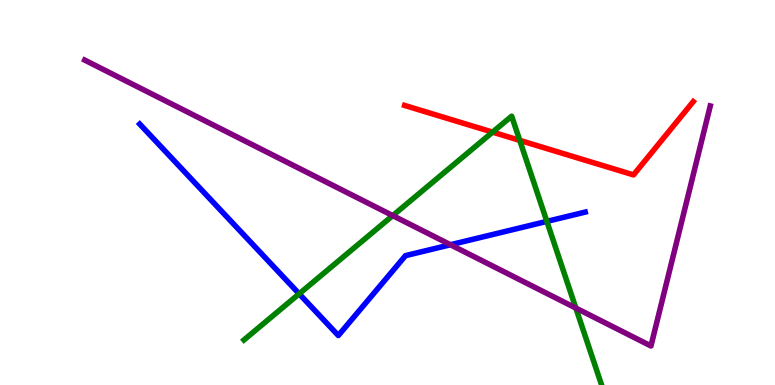[{'lines': ['blue', 'red'], 'intersections': []}, {'lines': ['green', 'red'], 'intersections': [{'x': 6.36, 'y': 6.57}, {'x': 6.71, 'y': 6.35}]}, {'lines': ['purple', 'red'], 'intersections': []}, {'lines': ['blue', 'green'], 'intersections': [{'x': 3.86, 'y': 2.37}, {'x': 7.06, 'y': 4.25}]}, {'lines': ['blue', 'purple'], 'intersections': [{'x': 5.81, 'y': 3.64}]}, {'lines': ['green', 'purple'], 'intersections': [{'x': 5.07, 'y': 4.4}, {'x': 7.43, 'y': 2.0}]}]